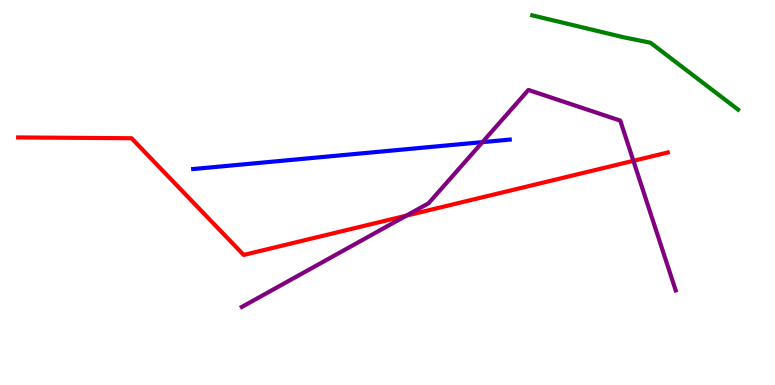[{'lines': ['blue', 'red'], 'intersections': []}, {'lines': ['green', 'red'], 'intersections': []}, {'lines': ['purple', 'red'], 'intersections': [{'x': 5.24, 'y': 4.4}, {'x': 8.17, 'y': 5.82}]}, {'lines': ['blue', 'green'], 'intersections': []}, {'lines': ['blue', 'purple'], 'intersections': [{'x': 6.23, 'y': 6.31}]}, {'lines': ['green', 'purple'], 'intersections': []}]